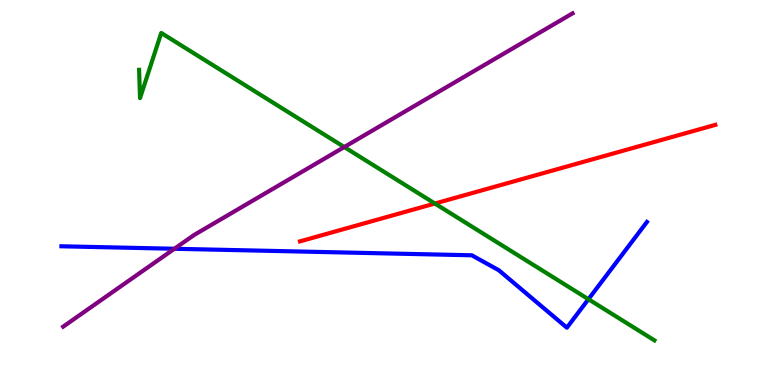[{'lines': ['blue', 'red'], 'intersections': []}, {'lines': ['green', 'red'], 'intersections': [{'x': 5.61, 'y': 4.71}]}, {'lines': ['purple', 'red'], 'intersections': []}, {'lines': ['blue', 'green'], 'intersections': [{'x': 7.59, 'y': 2.23}]}, {'lines': ['blue', 'purple'], 'intersections': [{'x': 2.25, 'y': 3.54}]}, {'lines': ['green', 'purple'], 'intersections': [{'x': 4.44, 'y': 6.18}]}]